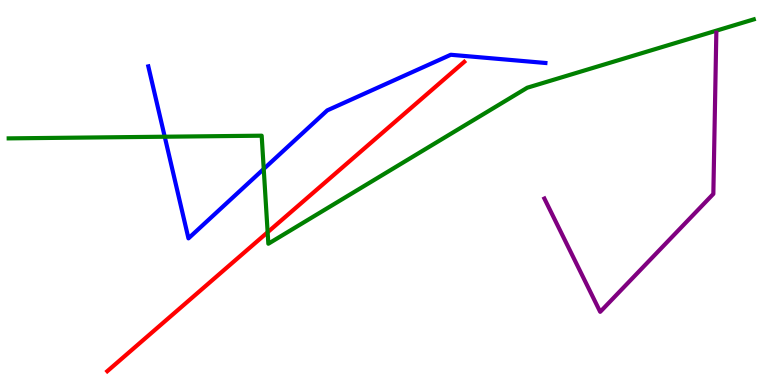[{'lines': ['blue', 'red'], 'intersections': []}, {'lines': ['green', 'red'], 'intersections': [{'x': 3.45, 'y': 3.97}]}, {'lines': ['purple', 'red'], 'intersections': []}, {'lines': ['blue', 'green'], 'intersections': [{'x': 2.13, 'y': 6.45}, {'x': 3.4, 'y': 5.61}]}, {'lines': ['blue', 'purple'], 'intersections': []}, {'lines': ['green', 'purple'], 'intersections': []}]